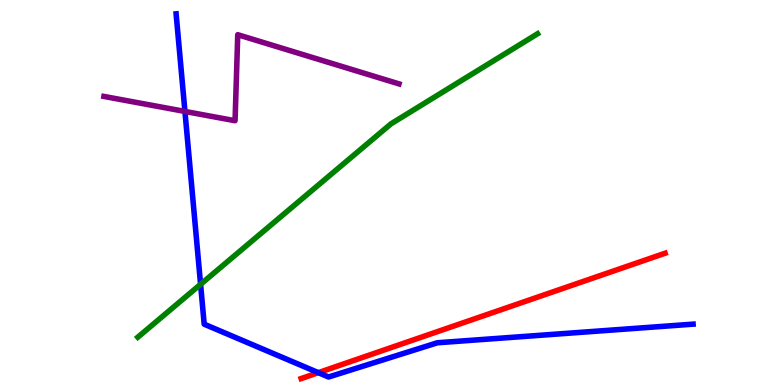[{'lines': ['blue', 'red'], 'intersections': [{'x': 4.11, 'y': 0.321}]}, {'lines': ['green', 'red'], 'intersections': []}, {'lines': ['purple', 'red'], 'intersections': []}, {'lines': ['blue', 'green'], 'intersections': [{'x': 2.59, 'y': 2.62}]}, {'lines': ['blue', 'purple'], 'intersections': [{'x': 2.39, 'y': 7.11}]}, {'lines': ['green', 'purple'], 'intersections': []}]